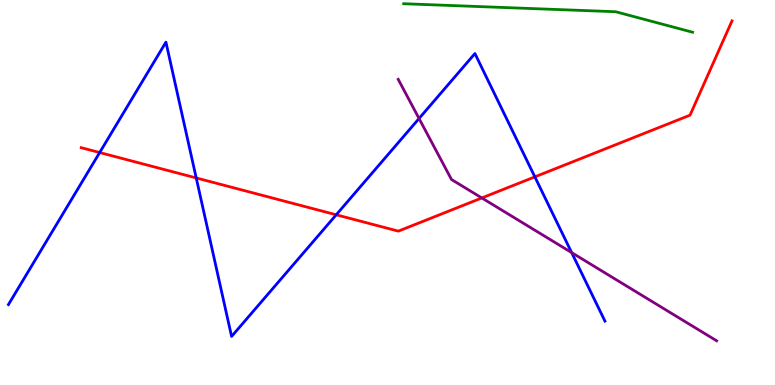[{'lines': ['blue', 'red'], 'intersections': [{'x': 1.29, 'y': 6.04}, {'x': 2.53, 'y': 5.38}, {'x': 4.34, 'y': 4.42}, {'x': 6.9, 'y': 5.41}]}, {'lines': ['green', 'red'], 'intersections': []}, {'lines': ['purple', 'red'], 'intersections': [{'x': 6.22, 'y': 4.86}]}, {'lines': ['blue', 'green'], 'intersections': []}, {'lines': ['blue', 'purple'], 'intersections': [{'x': 5.41, 'y': 6.92}, {'x': 7.38, 'y': 3.44}]}, {'lines': ['green', 'purple'], 'intersections': []}]